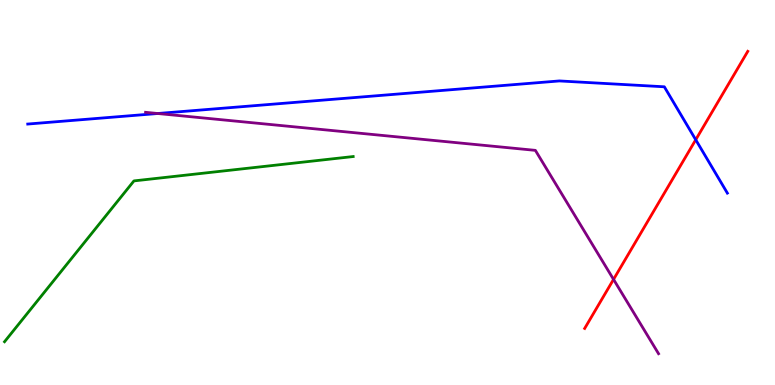[{'lines': ['blue', 'red'], 'intersections': [{'x': 8.98, 'y': 6.37}]}, {'lines': ['green', 'red'], 'intersections': []}, {'lines': ['purple', 'red'], 'intersections': [{'x': 7.92, 'y': 2.74}]}, {'lines': ['blue', 'green'], 'intersections': []}, {'lines': ['blue', 'purple'], 'intersections': [{'x': 2.04, 'y': 7.05}]}, {'lines': ['green', 'purple'], 'intersections': []}]